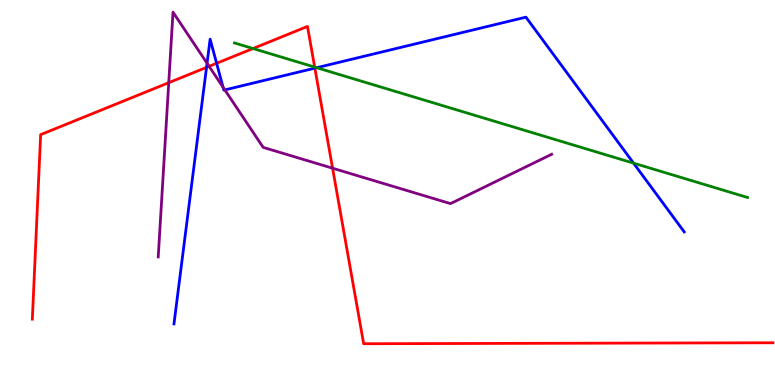[{'lines': ['blue', 'red'], 'intersections': [{'x': 2.66, 'y': 8.25}, {'x': 2.8, 'y': 8.36}, {'x': 4.06, 'y': 8.23}]}, {'lines': ['green', 'red'], 'intersections': [{'x': 3.26, 'y': 8.74}, {'x': 4.06, 'y': 8.26}]}, {'lines': ['purple', 'red'], 'intersections': [{'x': 2.18, 'y': 7.85}, {'x': 2.7, 'y': 8.28}, {'x': 4.29, 'y': 5.63}]}, {'lines': ['blue', 'green'], 'intersections': [{'x': 4.09, 'y': 8.24}, {'x': 8.17, 'y': 5.76}]}, {'lines': ['blue', 'purple'], 'intersections': [{'x': 2.67, 'y': 8.36}, {'x': 2.88, 'y': 7.73}, {'x': 2.9, 'y': 7.66}]}, {'lines': ['green', 'purple'], 'intersections': []}]